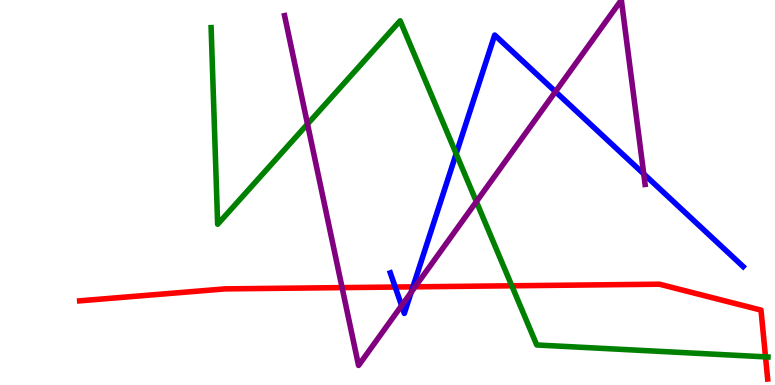[{'lines': ['blue', 'red'], 'intersections': [{'x': 5.1, 'y': 2.54}, {'x': 5.33, 'y': 2.55}]}, {'lines': ['green', 'red'], 'intersections': [{'x': 6.6, 'y': 2.58}, {'x': 9.88, 'y': 0.731}]}, {'lines': ['purple', 'red'], 'intersections': [{'x': 4.41, 'y': 2.53}, {'x': 5.36, 'y': 2.55}]}, {'lines': ['blue', 'green'], 'intersections': [{'x': 5.89, 'y': 6.01}]}, {'lines': ['blue', 'purple'], 'intersections': [{'x': 5.18, 'y': 2.06}, {'x': 5.31, 'y': 2.41}, {'x': 7.17, 'y': 7.62}, {'x': 8.31, 'y': 5.48}]}, {'lines': ['green', 'purple'], 'intersections': [{'x': 3.97, 'y': 6.78}, {'x': 6.15, 'y': 4.76}]}]